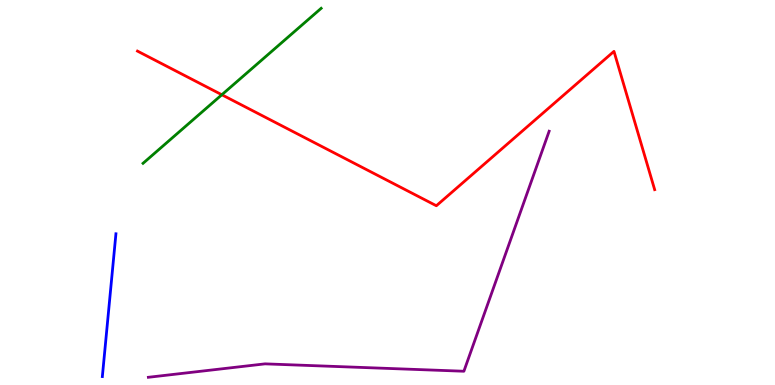[{'lines': ['blue', 'red'], 'intersections': []}, {'lines': ['green', 'red'], 'intersections': [{'x': 2.86, 'y': 7.54}]}, {'lines': ['purple', 'red'], 'intersections': []}, {'lines': ['blue', 'green'], 'intersections': []}, {'lines': ['blue', 'purple'], 'intersections': []}, {'lines': ['green', 'purple'], 'intersections': []}]